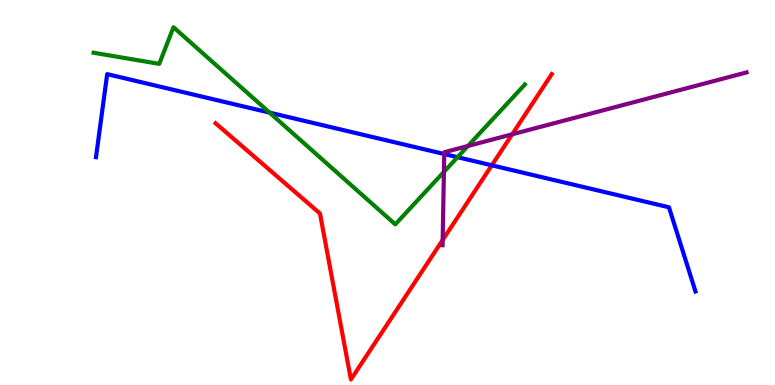[{'lines': ['blue', 'red'], 'intersections': [{'x': 6.35, 'y': 5.71}]}, {'lines': ['green', 'red'], 'intersections': []}, {'lines': ['purple', 'red'], 'intersections': [{'x': 5.71, 'y': 3.77}, {'x': 6.61, 'y': 6.51}]}, {'lines': ['blue', 'green'], 'intersections': [{'x': 3.48, 'y': 7.07}, {'x': 5.9, 'y': 5.92}]}, {'lines': ['blue', 'purple'], 'intersections': [{'x': 5.73, 'y': 6.0}]}, {'lines': ['green', 'purple'], 'intersections': [{'x': 5.73, 'y': 5.54}, {'x': 6.04, 'y': 6.21}]}]